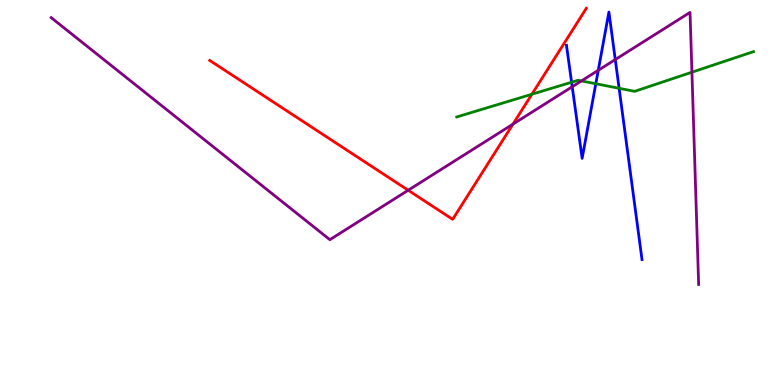[{'lines': ['blue', 'red'], 'intersections': []}, {'lines': ['green', 'red'], 'intersections': [{'x': 6.86, 'y': 7.55}]}, {'lines': ['purple', 'red'], 'intersections': [{'x': 5.27, 'y': 5.06}, {'x': 6.62, 'y': 6.78}]}, {'lines': ['blue', 'green'], 'intersections': [{'x': 7.38, 'y': 7.86}, {'x': 7.69, 'y': 7.83}, {'x': 7.99, 'y': 7.71}]}, {'lines': ['blue', 'purple'], 'intersections': [{'x': 7.38, 'y': 7.75}, {'x': 7.72, 'y': 8.17}, {'x': 7.94, 'y': 8.45}]}, {'lines': ['green', 'purple'], 'intersections': [{'x': 7.5, 'y': 7.9}, {'x': 8.93, 'y': 8.12}]}]